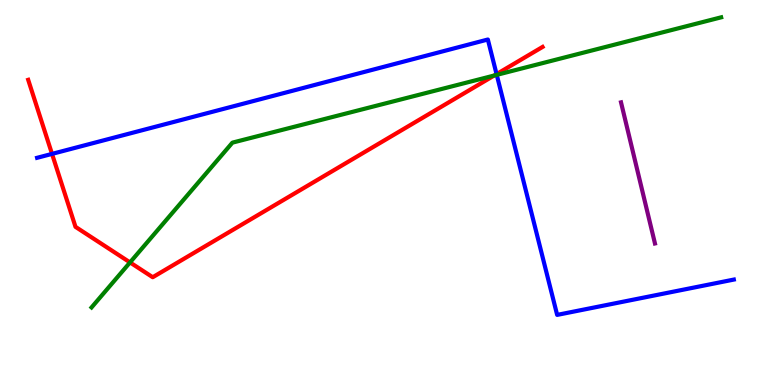[{'lines': ['blue', 'red'], 'intersections': [{'x': 0.671, 'y': 6.0}, {'x': 6.41, 'y': 8.08}]}, {'lines': ['green', 'red'], 'intersections': [{'x': 1.68, 'y': 3.18}, {'x': 6.38, 'y': 8.04}]}, {'lines': ['purple', 'red'], 'intersections': []}, {'lines': ['blue', 'green'], 'intersections': [{'x': 6.41, 'y': 8.06}]}, {'lines': ['blue', 'purple'], 'intersections': []}, {'lines': ['green', 'purple'], 'intersections': []}]